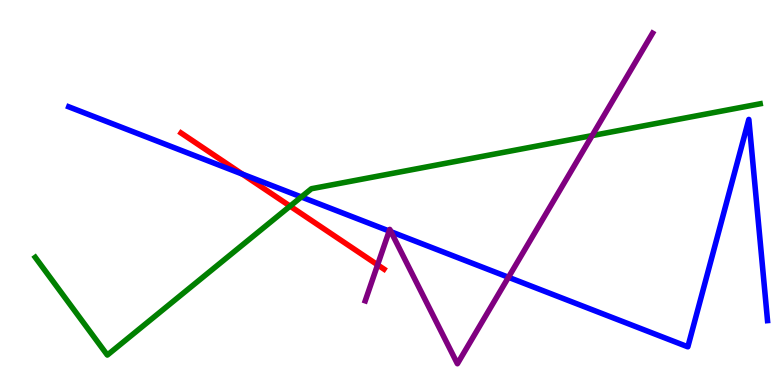[{'lines': ['blue', 'red'], 'intersections': [{'x': 3.13, 'y': 5.48}]}, {'lines': ['green', 'red'], 'intersections': [{'x': 3.74, 'y': 4.65}]}, {'lines': ['purple', 'red'], 'intersections': [{'x': 4.87, 'y': 3.12}]}, {'lines': ['blue', 'green'], 'intersections': [{'x': 3.89, 'y': 4.88}]}, {'lines': ['blue', 'purple'], 'intersections': [{'x': 5.02, 'y': 4.0}, {'x': 5.04, 'y': 3.98}, {'x': 6.56, 'y': 2.8}]}, {'lines': ['green', 'purple'], 'intersections': [{'x': 7.64, 'y': 6.48}]}]